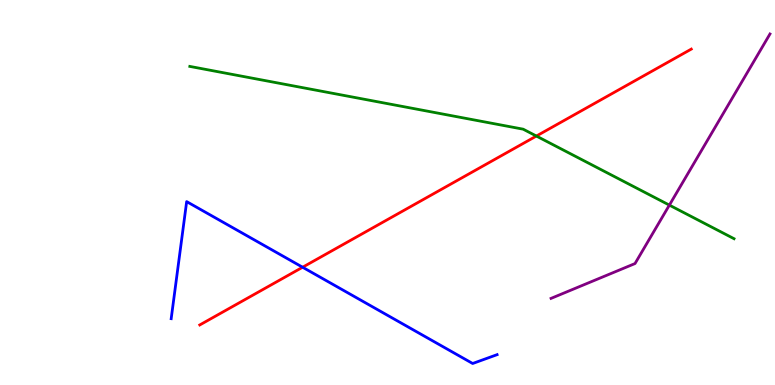[{'lines': ['blue', 'red'], 'intersections': [{'x': 3.9, 'y': 3.06}]}, {'lines': ['green', 'red'], 'intersections': [{'x': 6.92, 'y': 6.47}]}, {'lines': ['purple', 'red'], 'intersections': []}, {'lines': ['blue', 'green'], 'intersections': []}, {'lines': ['blue', 'purple'], 'intersections': []}, {'lines': ['green', 'purple'], 'intersections': [{'x': 8.64, 'y': 4.67}]}]